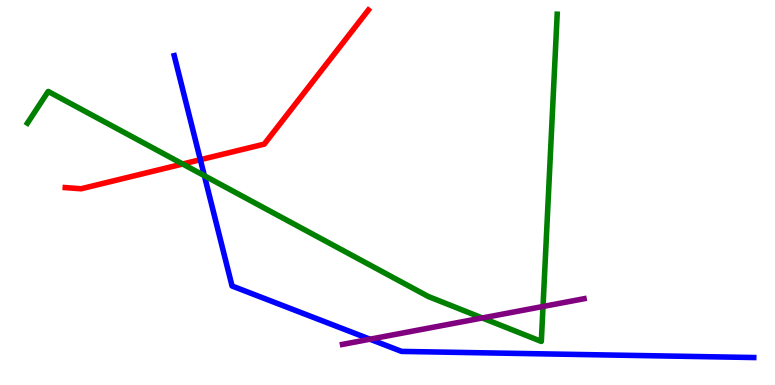[{'lines': ['blue', 'red'], 'intersections': [{'x': 2.59, 'y': 5.85}]}, {'lines': ['green', 'red'], 'intersections': [{'x': 2.36, 'y': 5.74}]}, {'lines': ['purple', 'red'], 'intersections': []}, {'lines': ['blue', 'green'], 'intersections': [{'x': 2.64, 'y': 5.44}]}, {'lines': ['blue', 'purple'], 'intersections': [{'x': 4.77, 'y': 1.19}]}, {'lines': ['green', 'purple'], 'intersections': [{'x': 6.22, 'y': 1.74}, {'x': 7.01, 'y': 2.04}]}]